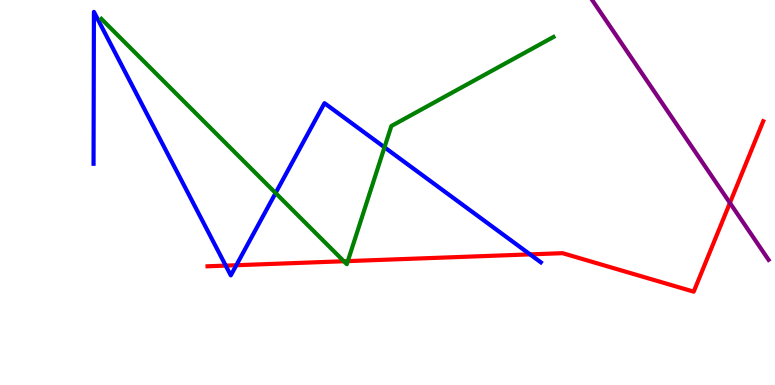[{'lines': ['blue', 'red'], 'intersections': [{'x': 2.91, 'y': 3.1}, {'x': 3.05, 'y': 3.11}, {'x': 6.84, 'y': 3.39}]}, {'lines': ['green', 'red'], 'intersections': [{'x': 4.44, 'y': 3.21}, {'x': 4.49, 'y': 3.22}]}, {'lines': ['purple', 'red'], 'intersections': [{'x': 9.42, 'y': 4.73}]}, {'lines': ['blue', 'green'], 'intersections': [{'x': 3.56, 'y': 4.99}, {'x': 4.96, 'y': 6.17}]}, {'lines': ['blue', 'purple'], 'intersections': []}, {'lines': ['green', 'purple'], 'intersections': []}]